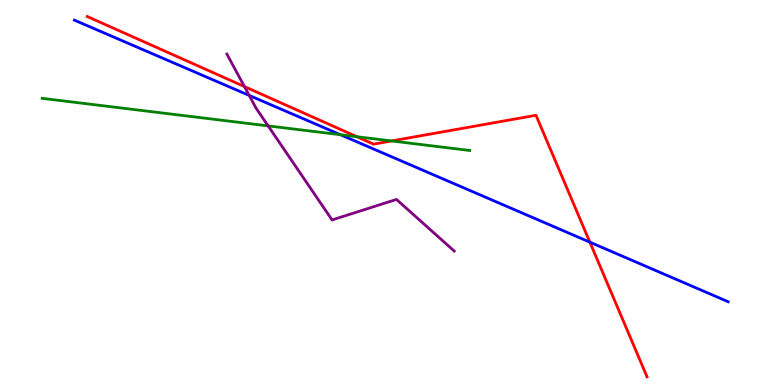[{'lines': ['blue', 'red'], 'intersections': [{'x': 7.61, 'y': 3.71}]}, {'lines': ['green', 'red'], 'intersections': [{'x': 4.6, 'y': 6.45}, {'x': 5.05, 'y': 6.34}]}, {'lines': ['purple', 'red'], 'intersections': [{'x': 3.15, 'y': 7.75}]}, {'lines': ['blue', 'green'], 'intersections': [{'x': 4.39, 'y': 6.5}]}, {'lines': ['blue', 'purple'], 'intersections': [{'x': 3.22, 'y': 7.52}]}, {'lines': ['green', 'purple'], 'intersections': [{'x': 3.46, 'y': 6.73}]}]